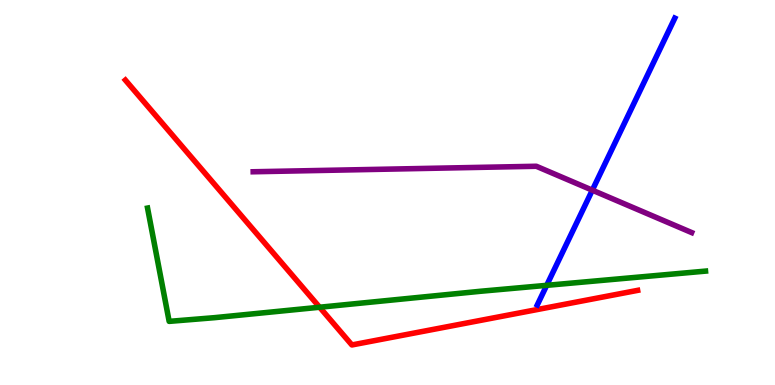[{'lines': ['blue', 'red'], 'intersections': []}, {'lines': ['green', 'red'], 'intersections': [{'x': 4.12, 'y': 2.02}]}, {'lines': ['purple', 'red'], 'intersections': []}, {'lines': ['blue', 'green'], 'intersections': [{'x': 7.05, 'y': 2.59}]}, {'lines': ['blue', 'purple'], 'intersections': [{'x': 7.64, 'y': 5.06}]}, {'lines': ['green', 'purple'], 'intersections': []}]